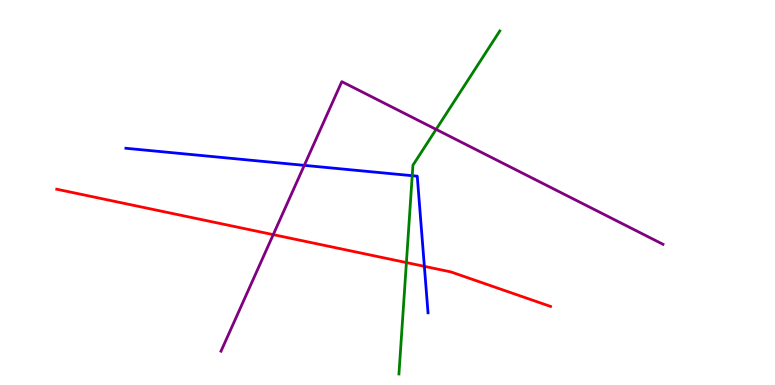[{'lines': ['blue', 'red'], 'intersections': [{'x': 5.48, 'y': 3.08}]}, {'lines': ['green', 'red'], 'intersections': [{'x': 5.24, 'y': 3.18}]}, {'lines': ['purple', 'red'], 'intersections': [{'x': 3.53, 'y': 3.91}]}, {'lines': ['blue', 'green'], 'intersections': [{'x': 5.32, 'y': 5.44}]}, {'lines': ['blue', 'purple'], 'intersections': [{'x': 3.93, 'y': 5.7}]}, {'lines': ['green', 'purple'], 'intersections': [{'x': 5.63, 'y': 6.64}]}]